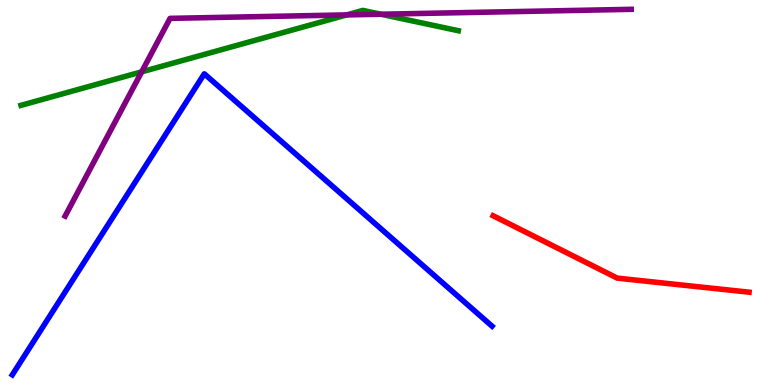[{'lines': ['blue', 'red'], 'intersections': []}, {'lines': ['green', 'red'], 'intersections': []}, {'lines': ['purple', 'red'], 'intersections': []}, {'lines': ['blue', 'green'], 'intersections': []}, {'lines': ['blue', 'purple'], 'intersections': []}, {'lines': ['green', 'purple'], 'intersections': [{'x': 1.83, 'y': 8.13}, {'x': 4.47, 'y': 9.61}, {'x': 4.91, 'y': 9.63}]}]